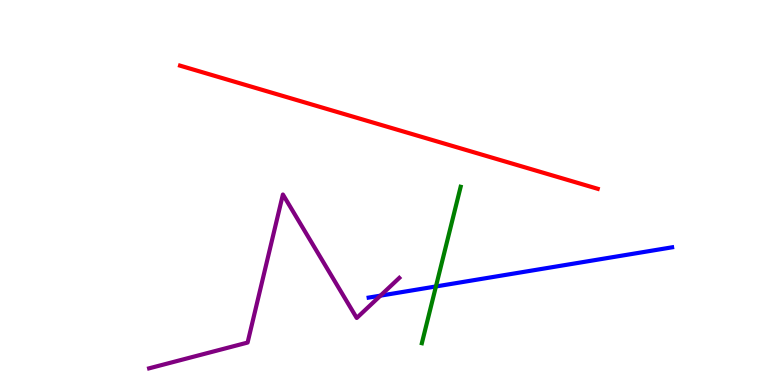[{'lines': ['blue', 'red'], 'intersections': []}, {'lines': ['green', 'red'], 'intersections': []}, {'lines': ['purple', 'red'], 'intersections': []}, {'lines': ['blue', 'green'], 'intersections': [{'x': 5.62, 'y': 2.56}]}, {'lines': ['blue', 'purple'], 'intersections': [{'x': 4.91, 'y': 2.32}]}, {'lines': ['green', 'purple'], 'intersections': []}]